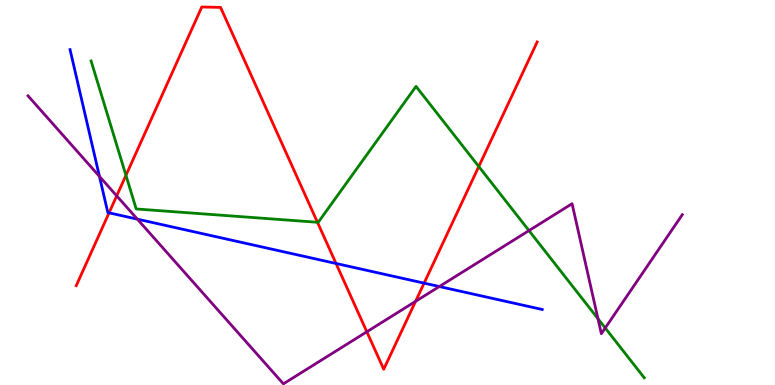[{'lines': ['blue', 'red'], 'intersections': [{'x': 1.41, 'y': 4.47}, {'x': 4.34, 'y': 3.16}, {'x': 5.47, 'y': 2.65}]}, {'lines': ['green', 'red'], 'intersections': [{'x': 1.63, 'y': 5.45}, {'x': 4.1, 'y': 4.23}, {'x': 6.18, 'y': 5.67}]}, {'lines': ['purple', 'red'], 'intersections': [{'x': 1.51, 'y': 4.91}, {'x': 4.73, 'y': 1.38}, {'x': 5.36, 'y': 2.17}]}, {'lines': ['blue', 'green'], 'intersections': []}, {'lines': ['blue', 'purple'], 'intersections': [{'x': 1.28, 'y': 5.42}, {'x': 1.77, 'y': 4.31}, {'x': 5.67, 'y': 2.56}]}, {'lines': ['green', 'purple'], 'intersections': [{'x': 6.83, 'y': 4.01}, {'x': 7.72, 'y': 1.72}, {'x': 7.81, 'y': 1.48}]}]